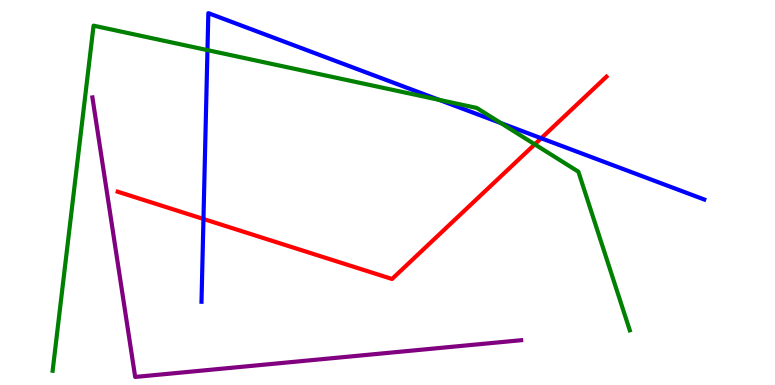[{'lines': ['blue', 'red'], 'intersections': [{'x': 2.63, 'y': 4.31}, {'x': 6.98, 'y': 6.41}]}, {'lines': ['green', 'red'], 'intersections': [{'x': 6.9, 'y': 6.25}]}, {'lines': ['purple', 'red'], 'intersections': []}, {'lines': ['blue', 'green'], 'intersections': [{'x': 2.68, 'y': 8.7}, {'x': 5.67, 'y': 7.41}, {'x': 6.46, 'y': 6.8}]}, {'lines': ['blue', 'purple'], 'intersections': []}, {'lines': ['green', 'purple'], 'intersections': []}]